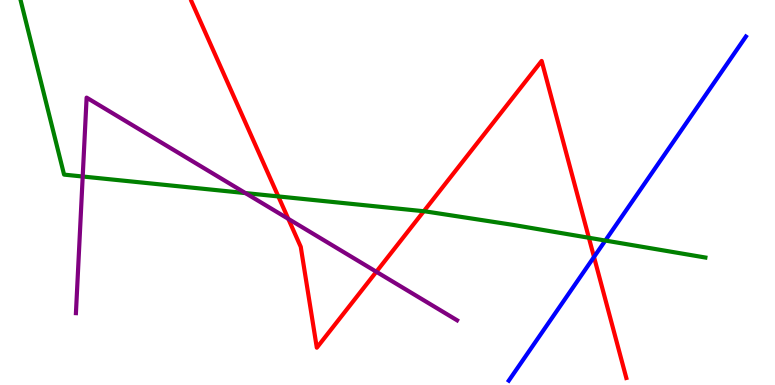[{'lines': ['blue', 'red'], 'intersections': [{'x': 7.66, 'y': 3.33}]}, {'lines': ['green', 'red'], 'intersections': [{'x': 3.59, 'y': 4.9}, {'x': 5.47, 'y': 4.51}, {'x': 7.6, 'y': 3.82}]}, {'lines': ['purple', 'red'], 'intersections': [{'x': 3.72, 'y': 4.32}, {'x': 4.86, 'y': 2.94}]}, {'lines': ['blue', 'green'], 'intersections': [{'x': 7.81, 'y': 3.75}]}, {'lines': ['blue', 'purple'], 'intersections': []}, {'lines': ['green', 'purple'], 'intersections': [{'x': 1.07, 'y': 5.42}, {'x': 3.17, 'y': 4.98}]}]